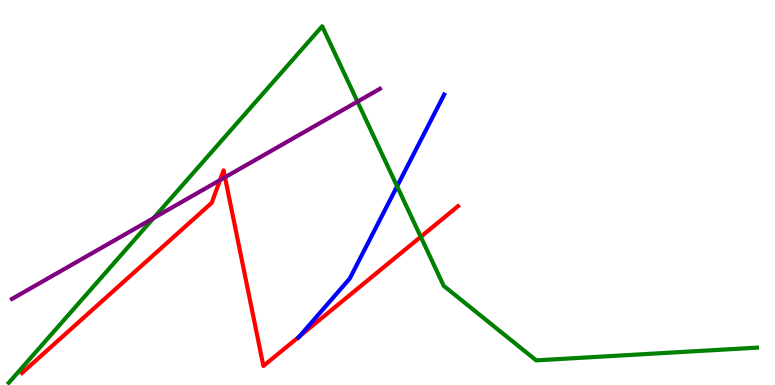[{'lines': ['blue', 'red'], 'intersections': [{'x': 3.87, 'y': 1.27}]}, {'lines': ['green', 'red'], 'intersections': [{'x': 5.43, 'y': 3.85}]}, {'lines': ['purple', 'red'], 'intersections': [{'x': 2.84, 'y': 5.32}, {'x': 2.9, 'y': 5.4}]}, {'lines': ['blue', 'green'], 'intersections': [{'x': 5.12, 'y': 5.16}]}, {'lines': ['blue', 'purple'], 'intersections': []}, {'lines': ['green', 'purple'], 'intersections': [{'x': 1.98, 'y': 4.34}, {'x': 4.61, 'y': 7.36}]}]